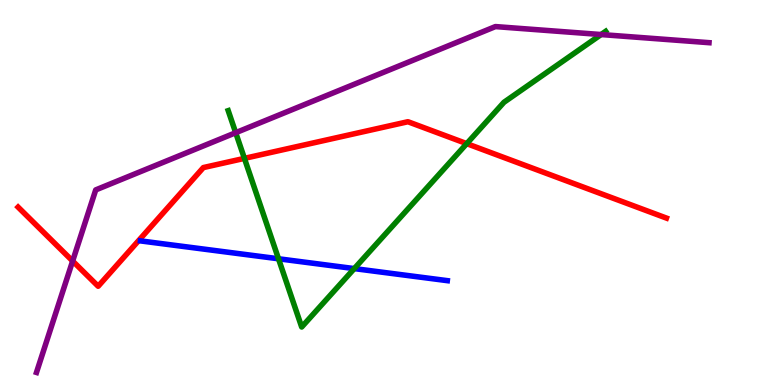[{'lines': ['blue', 'red'], 'intersections': []}, {'lines': ['green', 'red'], 'intersections': [{'x': 3.15, 'y': 5.89}, {'x': 6.02, 'y': 6.27}]}, {'lines': ['purple', 'red'], 'intersections': [{'x': 0.937, 'y': 3.22}]}, {'lines': ['blue', 'green'], 'intersections': [{'x': 3.59, 'y': 3.28}, {'x': 4.57, 'y': 3.02}]}, {'lines': ['blue', 'purple'], 'intersections': []}, {'lines': ['green', 'purple'], 'intersections': [{'x': 3.04, 'y': 6.55}, {'x': 7.76, 'y': 9.1}]}]